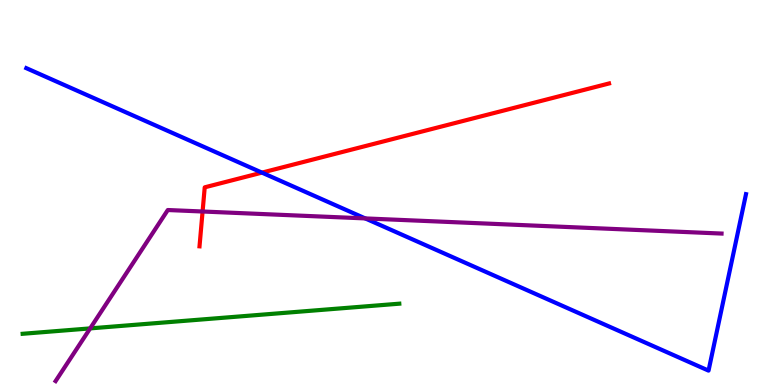[{'lines': ['blue', 'red'], 'intersections': [{'x': 3.38, 'y': 5.52}]}, {'lines': ['green', 'red'], 'intersections': []}, {'lines': ['purple', 'red'], 'intersections': [{'x': 2.61, 'y': 4.51}]}, {'lines': ['blue', 'green'], 'intersections': []}, {'lines': ['blue', 'purple'], 'intersections': [{'x': 4.71, 'y': 4.33}]}, {'lines': ['green', 'purple'], 'intersections': [{'x': 1.16, 'y': 1.47}]}]